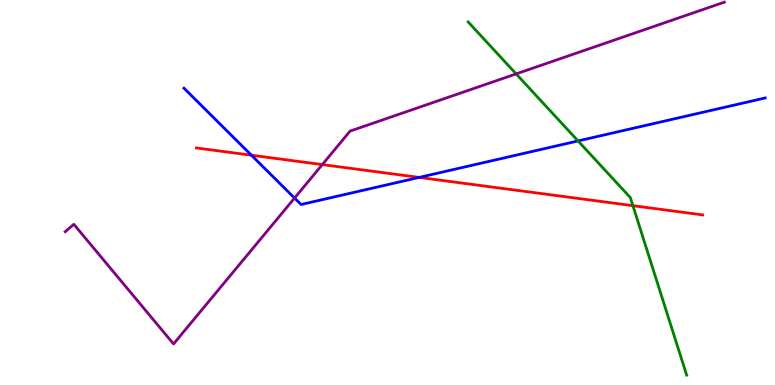[{'lines': ['blue', 'red'], 'intersections': [{'x': 3.24, 'y': 5.97}, {'x': 5.41, 'y': 5.39}]}, {'lines': ['green', 'red'], 'intersections': [{'x': 8.17, 'y': 4.66}]}, {'lines': ['purple', 'red'], 'intersections': [{'x': 4.16, 'y': 5.72}]}, {'lines': ['blue', 'green'], 'intersections': [{'x': 7.46, 'y': 6.34}]}, {'lines': ['blue', 'purple'], 'intersections': [{'x': 3.8, 'y': 4.86}]}, {'lines': ['green', 'purple'], 'intersections': [{'x': 6.66, 'y': 8.08}]}]